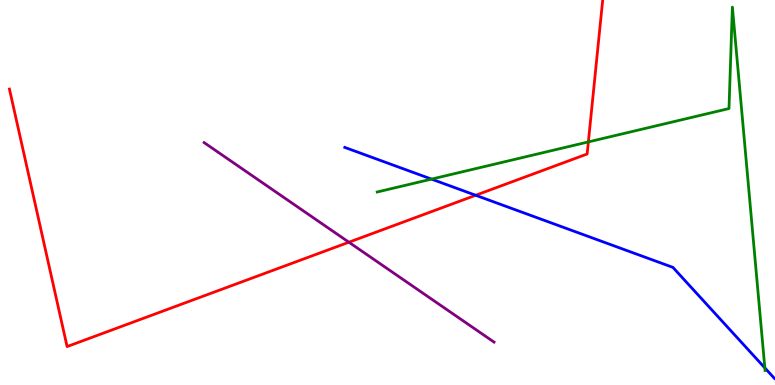[{'lines': ['blue', 'red'], 'intersections': [{'x': 6.14, 'y': 4.93}]}, {'lines': ['green', 'red'], 'intersections': [{'x': 7.59, 'y': 6.31}]}, {'lines': ['purple', 'red'], 'intersections': [{'x': 4.5, 'y': 3.71}]}, {'lines': ['blue', 'green'], 'intersections': [{'x': 5.57, 'y': 5.35}, {'x': 9.87, 'y': 0.444}]}, {'lines': ['blue', 'purple'], 'intersections': []}, {'lines': ['green', 'purple'], 'intersections': []}]